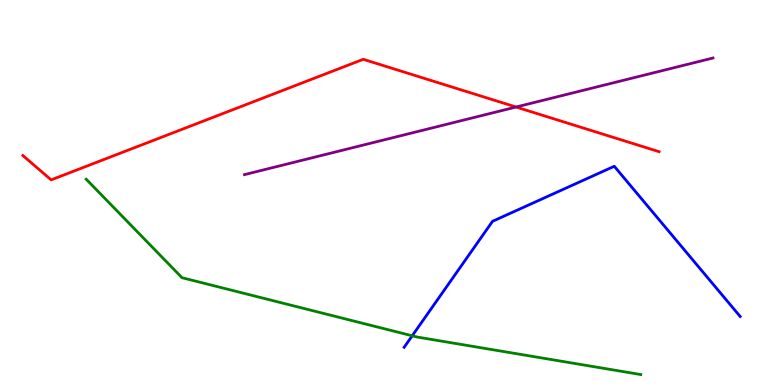[{'lines': ['blue', 'red'], 'intersections': []}, {'lines': ['green', 'red'], 'intersections': []}, {'lines': ['purple', 'red'], 'intersections': [{'x': 6.66, 'y': 7.22}]}, {'lines': ['blue', 'green'], 'intersections': [{'x': 5.32, 'y': 1.28}]}, {'lines': ['blue', 'purple'], 'intersections': []}, {'lines': ['green', 'purple'], 'intersections': []}]